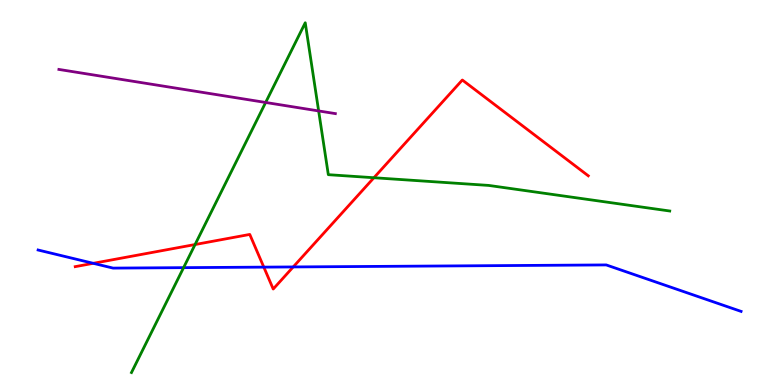[{'lines': ['blue', 'red'], 'intersections': [{'x': 1.2, 'y': 3.16}, {'x': 3.4, 'y': 3.06}, {'x': 3.78, 'y': 3.07}]}, {'lines': ['green', 'red'], 'intersections': [{'x': 2.52, 'y': 3.65}, {'x': 4.82, 'y': 5.38}]}, {'lines': ['purple', 'red'], 'intersections': []}, {'lines': ['blue', 'green'], 'intersections': [{'x': 2.37, 'y': 3.05}]}, {'lines': ['blue', 'purple'], 'intersections': []}, {'lines': ['green', 'purple'], 'intersections': [{'x': 3.43, 'y': 7.34}, {'x': 4.11, 'y': 7.12}]}]